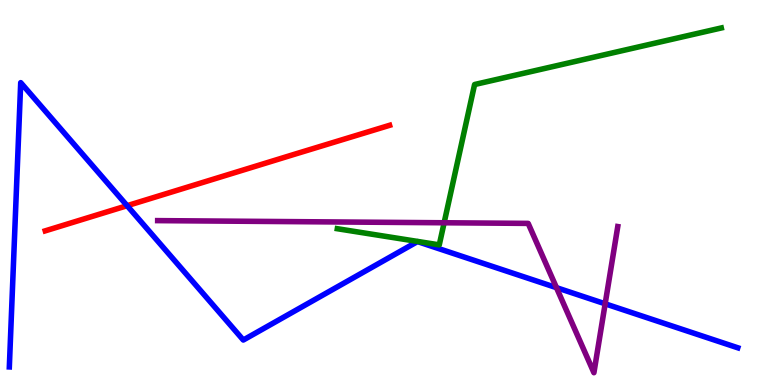[{'lines': ['blue', 'red'], 'intersections': [{'x': 1.64, 'y': 4.66}]}, {'lines': ['green', 'red'], 'intersections': []}, {'lines': ['purple', 'red'], 'intersections': []}, {'lines': ['blue', 'green'], 'intersections': []}, {'lines': ['blue', 'purple'], 'intersections': [{'x': 7.18, 'y': 2.53}, {'x': 7.81, 'y': 2.11}]}, {'lines': ['green', 'purple'], 'intersections': [{'x': 5.73, 'y': 4.21}]}]